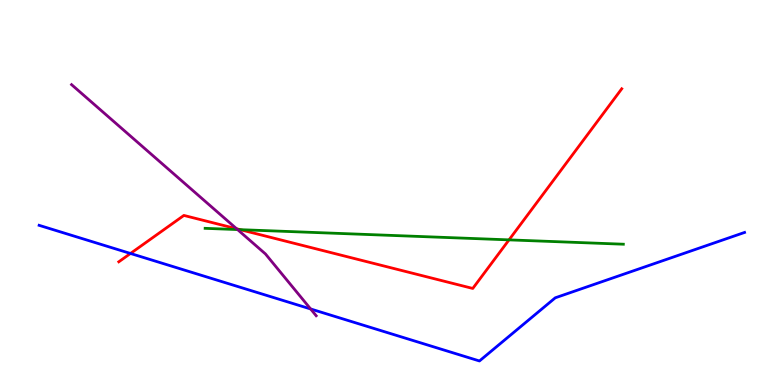[{'lines': ['blue', 'red'], 'intersections': [{'x': 1.68, 'y': 3.42}]}, {'lines': ['green', 'red'], 'intersections': [{'x': 3.1, 'y': 4.03}, {'x': 6.57, 'y': 3.77}]}, {'lines': ['purple', 'red'], 'intersections': [{'x': 3.05, 'y': 4.06}]}, {'lines': ['blue', 'green'], 'intersections': []}, {'lines': ['blue', 'purple'], 'intersections': [{'x': 4.01, 'y': 1.98}]}, {'lines': ['green', 'purple'], 'intersections': [{'x': 3.07, 'y': 4.04}]}]